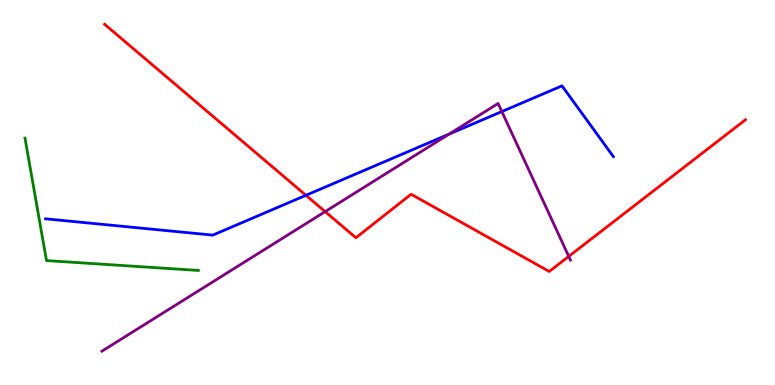[{'lines': ['blue', 'red'], 'intersections': [{'x': 3.95, 'y': 4.93}]}, {'lines': ['green', 'red'], 'intersections': []}, {'lines': ['purple', 'red'], 'intersections': [{'x': 4.2, 'y': 4.5}, {'x': 7.34, 'y': 3.34}]}, {'lines': ['blue', 'green'], 'intersections': []}, {'lines': ['blue', 'purple'], 'intersections': [{'x': 5.8, 'y': 6.52}, {'x': 6.48, 'y': 7.1}]}, {'lines': ['green', 'purple'], 'intersections': []}]